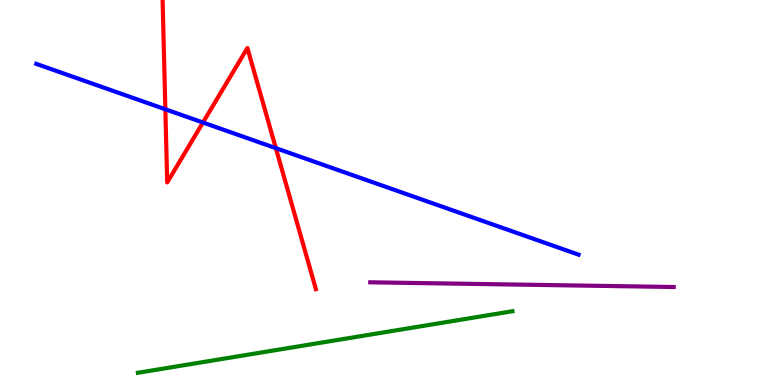[{'lines': ['blue', 'red'], 'intersections': [{'x': 2.13, 'y': 7.16}, {'x': 2.62, 'y': 6.82}, {'x': 3.56, 'y': 6.15}]}, {'lines': ['green', 'red'], 'intersections': []}, {'lines': ['purple', 'red'], 'intersections': []}, {'lines': ['blue', 'green'], 'intersections': []}, {'lines': ['blue', 'purple'], 'intersections': []}, {'lines': ['green', 'purple'], 'intersections': []}]